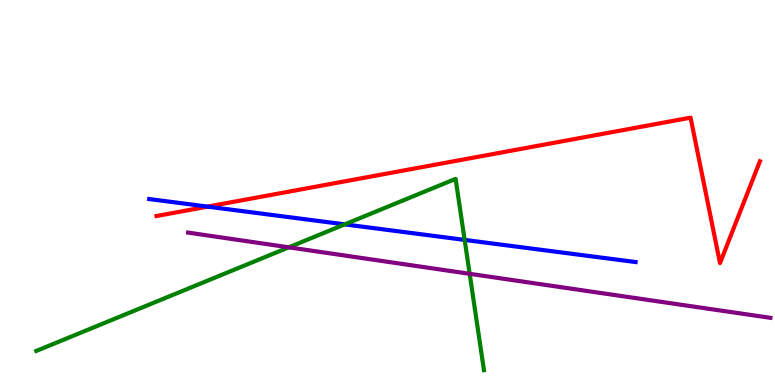[{'lines': ['blue', 'red'], 'intersections': [{'x': 2.68, 'y': 4.63}]}, {'lines': ['green', 'red'], 'intersections': []}, {'lines': ['purple', 'red'], 'intersections': []}, {'lines': ['blue', 'green'], 'intersections': [{'x': 4.45, 'y': 4.17}, {'x': 6.0, 'y': 3.77}]}, {'lines': ['blue', 'purple'], 'intersections': []}, {'lines': ['green', 'purple'], 'intersections': [{'x': 3.73, 'y': 3.58}, {'x': 6.06, 'y': 2.89}]}]